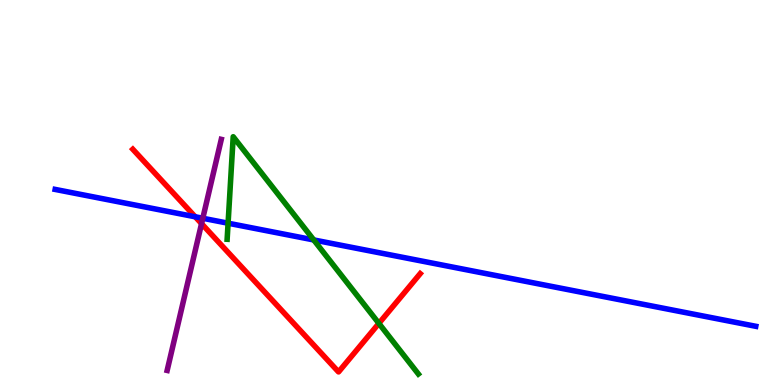[{'lines': ['blue', 'red'], 'intersections': [{'x': 2.52, 'y': 4.37}]}, {'lines': ['green', 'red'], 'intersections': [{'x': 4.89, 'y': 1.6}]}, {'lines': ['purple', 'red'], 'intersections': [{'x': 2.6, 'y': 4.19}]}, {'lines': ['blue', 'green'], 'intersections': [{'x': 2.94, 'y': 4.2}, {'x': 4.05, 'y': 3.77}]}, {'lines': ['blue', 'purple'], 'intersections': [{'x': 2.62, 'y': 4.33}]}, {'lines': ['green', 'purple'], 'intersections': []}]